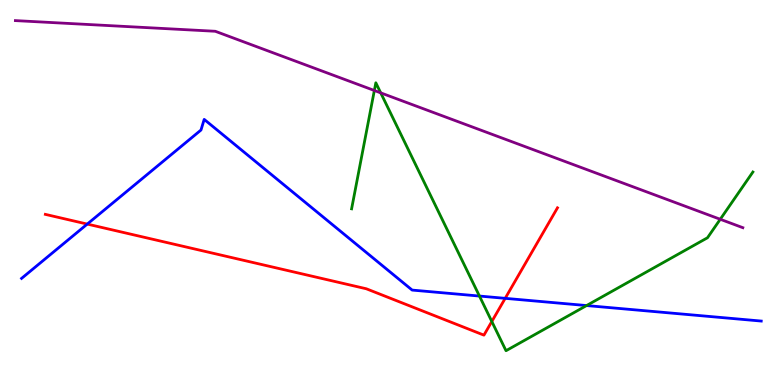[{'lines': ['blue', 'red'], 'intersections': [{'x': 1.13, 'y': 4.18}, {'x': 6.52, 'y': 2.25}]}, {'lines': ['green', 'red'], 'intersections': [{'x': 6.35, 'y': 1.65}]}, {'lines': ['purple', 'red'], 'intersections': []}, {'lines': ['blue', 'green'], 'intersections': [{'x': 6.19, 'y': 2.31}, {'x': 7.57, 'y': 2.06}]}, {'lines': ['blue', 'purple'], 'intersections': []}, {'lines': ['green', 'purple'], 'intersections': [{'x': 4.83, 'y': 7.65}, {'x': 4.91, 'y': 7.59}, {'x': 9.29, 'y': 4.3}]}]